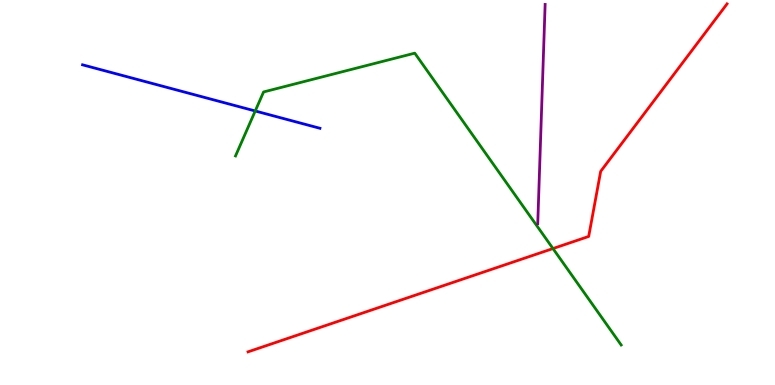[{'lines': ['blue', 'red'], 'intersections': []}, {'lines': ['green', 'red'], 'intersections': [{'x': 7.14, 'y': 3.54}]}, {'lines': ['purple', 'red'], 'intersections': []}, {'lines': ['blue', 'green'], 'intersections': [{'x': 3.29, 'y': 7.12}]}, {'lines': ['blue', 'purple'], 'intersections': []}, {'lines': ['green', 'purple'], 'intersections': []}]